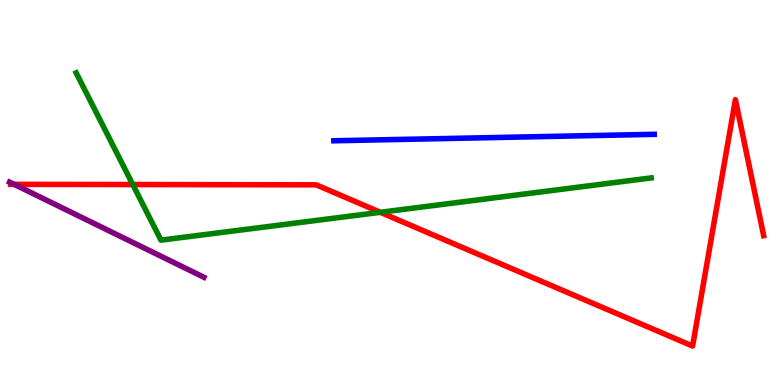[{'lines': ['blue', 'red'], 'intersections': []}, {'lines': ['green', 'red'], 'intersections': [{'x': 1.71, 'y': 5.21}, {'x': 4.91, 'y': 4.49}]}, {'lines': ['purple', 'red'], 'intersections': [{'x': 0.183, 'y': 5.21}]}, {'lines': ['blue', 'green'], 'intersections': []}, {'lines': ['blue', 'purple'], 'intersections': []}, {'lines': ['green', 'purple'], 'intersections': []}]